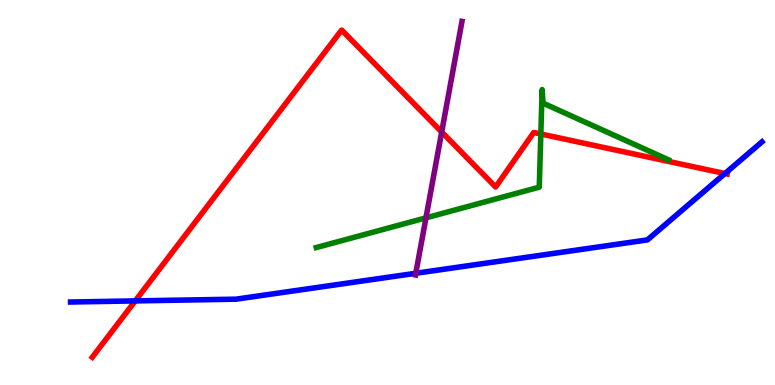[{'lines': ['blue', 'red'], 'intersections': [{'x': 1.74, 'y': 2.18}, {'x': 9.35, 'y': 5.49}]}, {'lines': ['green', 'red'], 'intersections': [{'x': 6.98, 'y': 6.52}]}, {'lines': ['purple', 'red'], 'intersections': [{'x': 5.7, 'y': 6.57}]}, {'lines': ['blue', 'green'], 'intersections': []}, {'lines': ['blue', 'purple'], 'intersections': [{'x': 5.36, 'y': 2.9}]}, {'lines': ['green', 'purple'], 'intersections': [{'x': 5.5, 'y': 4.34}]}]